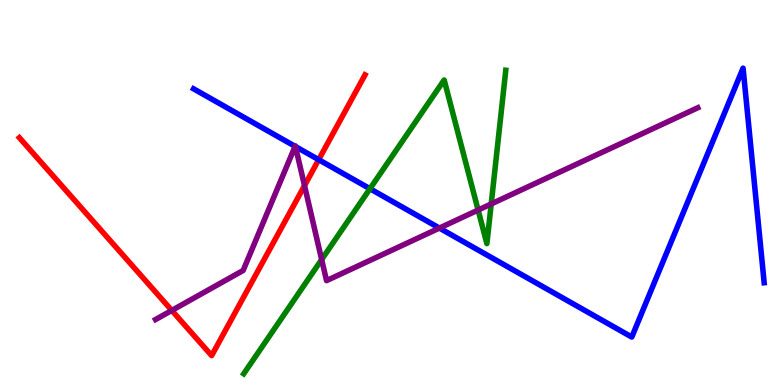[{'lines': ['blue', 'red'], 'intersections': [{'x': 4.11, 'y': 5.85}]}, {'lines': ['green', 'red'], 'intersections': []}, {'lines': ['purple', 'red'], 'intersections': [{'x': 2.22, 'y': 1.94}, {'x': 3.93, 'y': 5.18}]}, {'lines': ['blue', 'green'], 'intersections': [{'x': 4.77, 'y': 5.1}]}, {'lines': ['blue', 'purple'], 'intersections': [{'x': 3.81, 'y': 6.2}, {'x': 3.81, 'y': 6.19}, {'x': 5.67, 'y': 4.08}]}, {'lines': ['green', 'purple'], 'intersections': [{'x': 4.15, 'y': 3.26}, {'x': 6.17, 'y': 4.54}, {'x': 6.34, 'y': 4.7}]}]